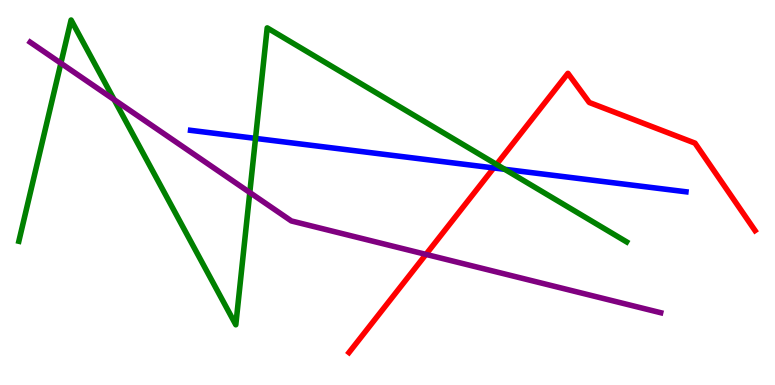[{'lines': ['blue', 'red'], 'intersections': [{'x': 6.37, 'y': 5.64}]}, {'lines': ['green', 'red'], 'intersections': [{'x': 6.41, 'y': 5.73}]}, {'lines': ['purple', 'red'], 'intersections': [{'x': 5.5, 'y': 3.39}]}, {'lines': ['blue', 'green'], 'intersections': [{'x': 3.3, 'y': 6.41}, {'x': 6.51, 'y': 5.6}]}, {'lines': ['blue', 'purple'], 'intersections': []}, {'lines': ['green', 'purple'], 'intersections': [{'x': 0.786, 'y': 8.36}, {'x': 1.47, 'y': 7.41}, {'x': 3.22, 'y': 5.0}]}]